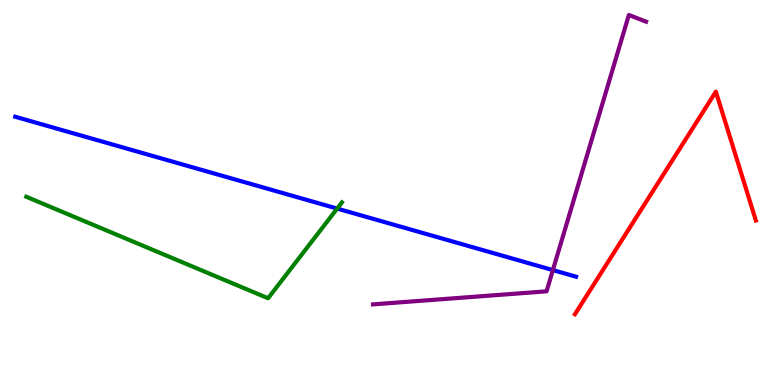[{'lines': ['blue', 'red'], 'intersections': []}, {'lines': ['green', 'red'], 'intersections': []}, {'lines': ['purple', 'red'], 'intersections': []}, {'lines': ['blue', 'green'], 'intersections': [{'x': 4.35, 'y': 4.58}]}, {'lines': ['blue', 'purple'], 'intersections': [{'x': 7.13, 'y': 2.98}]}, {'lines': ['green', 'purple'], 'intersections': []}]